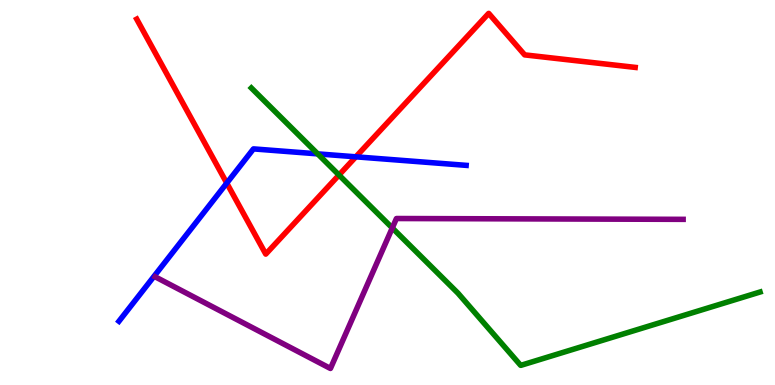[{'lines': ['blue', 'red'], 'intersections': [{'x': 2.93, 'y': 5.24}, {'x': 4.59, 'y': 5.93}]}, {'lines': ['green', 'red'], 'intersections': [{'x': 4.37, 'y': 5.45}]}, {'lines': ['purple', 'red'], 'intersections': []}, {'lines': ['blue', 'green'], 'intersections': [{'x': 4.1, 'y': 6.0}]}, {'lines': ['blue', 'purple'], 'intersections': []}, {'lines': ['green', 'purple'], 'intersections': [{'x': 5.06, 'y': 4.08}]}]